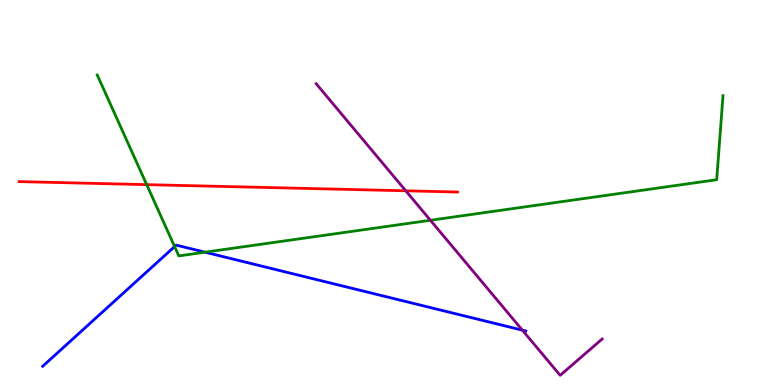[{'lines': ['blue', 'red'], 'intersections': []}, {'lines': ['green', 'red'], 'intersections': [{'x': 1.89, 'y': 5.2}]}, {'lines': ['purple', 'red'], 'intersections': [{'x': 5.24, 'y': 5.04}]}, {'lines': ['blue', 'green'], 'intersections': [{'x': 2.25, 'y': 3.6}, {'x': 2.65, 'y': 3.45}]}, {'lines': ['blue', 'purple'], 'intersections': [{'x': 6.74, 'y': 1.42}]}, {'lines': ['green', 'purple'], 'intersections': [{'x': 5.55, 'y': 4.28}]}]